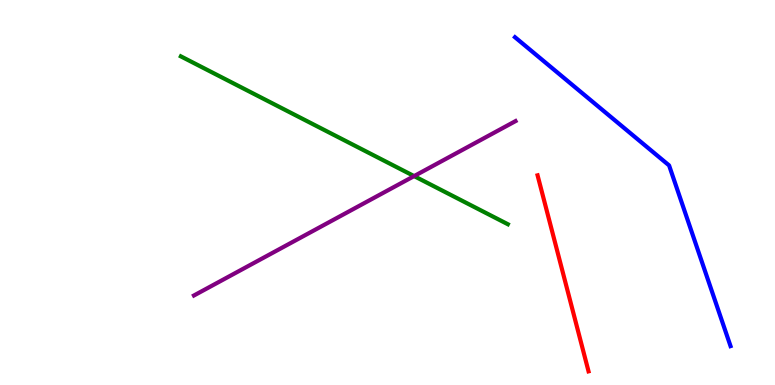[{'lines': ['blue', 'red'], 'intersections': []}, {'lines': ['green', 'red'], 'intersections': []}, {'lines': ['purple', 'red'], 'intersections': []}, {'lines': ['blue', 'green'], 'intersections': []}, {'lines': ['blue', 'purple'], 'intersections': []}, {'lines': ['green', 'purple'], 'intersections': [{'x': 5.34, 'y': 5.43}]}]